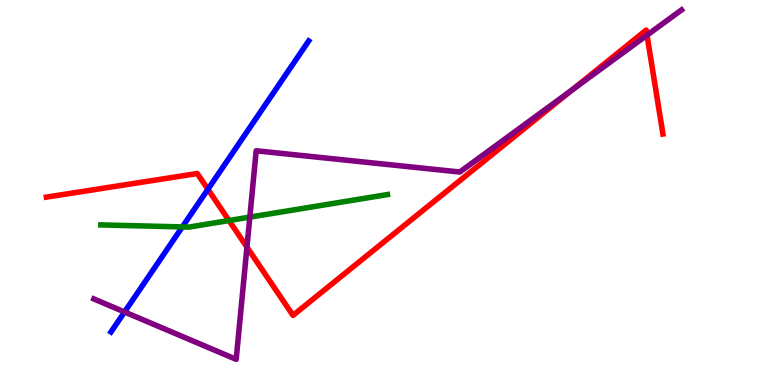[{'lines': ['blue', 'red'], 'intersections': [{'x': 2.68, 'y': 5.08}]}, {'lines': ['green', 'red'], 'intersections': [{'x': 2.95, 'y': 4.27}]}, {'lines': ['purple', 'red'], 'intersections': [{'x': 3.19, 'y': 3.58}, {'x': 7.38, 'y': 7.66}, {'x': 8.35, 'y': 9.09}]}, {'lines': ['blue', 'green'], 'intersections': [{'x': 2.35, 'y': 4.11}]}, {'lines': ['blue', 'purple'], 'intersections': [{'x': 1.61, 'y': 1.9}]}, {'lines': ['green', 'purple'], 'intersections': [{'x': 3.22, 'y': 4.36}]}]